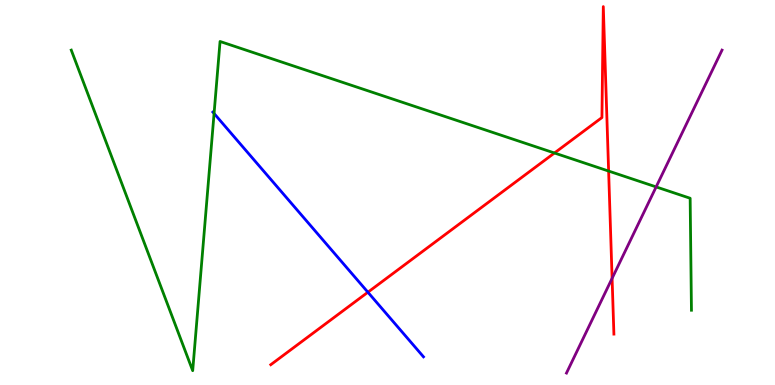[{'lines': ['blue', 'red'], 'intersections': [{'x': 4.75, 'y': 2.41}]}, {'lines': ['green', 'red'], 'intersections': [{'x': 7.15, 'y': 6.03}, {'x': 7.85, 'y': 5.56}]}, {'lines': ['purple', 'red'], 'intersections': [{'x': 7.9, 'y': 2.77}]}, {'lines': ['blue', 'green'], 'intersections': [{'x': 2.76, 'y': 7.05}]}, {'lines': ['blue', 'purple'], 'intersections': []}, {'lines': ['green', 'purple'], 'intersections': [{'x': 8.47, 'y': 5.15}]}]